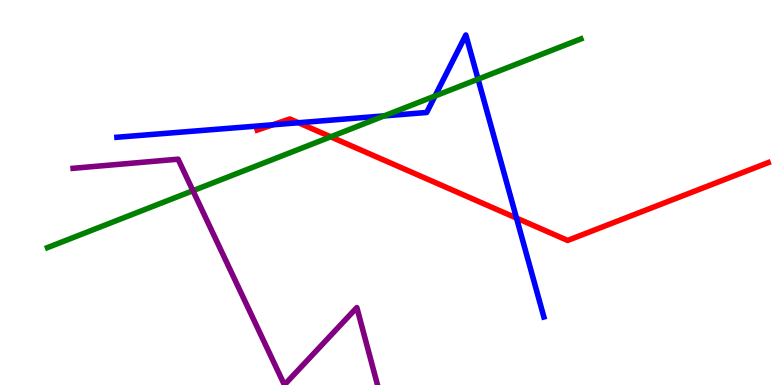[{'lines': ['blue', 'red'], 'intersections': [{'x': 3.52, 'y': 6.76}, {'x': 3.85, 'y': 6.81}, {'x': 6.66, 'y': 4.34}]}, {'lines': ['green', 'red'], 'intersections': [{'x': 4.27, 'y': 6.45}]}, {'lines': ['purple', 'red'], 'intersections': []}, {'lines': ['blue', 'green'], 'intersections': [{'x': 4.96, 'y': 6.99}, {'x': 5.61, 'y': 7.51}, {'x': 6.17, 'y': 7.94}]}, {'lines': ['blue', 'purple'], 'intersections': []}, {'lines': ['green', 'purple'], 'intersections': [{'x': 2.49, 'y': 5.05}]}]